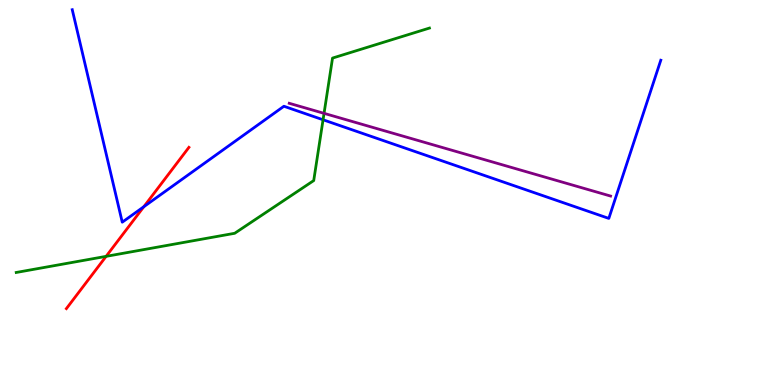[{'lines': ['blue', 'red'], 'intersections': [{'x': 1.86, 'y': 4.63}]}, {'lines': ['green', 'red'], 'intersections': [{'x': 1.37, 'y': 3.34}]}, {'lines': ['purple', 'red'], 'intersections': []}, {'lines': ['blue', 'green'], 'intersections': [{'x': 4.17, 'y': 6.89}]}, {'lines': ['blue', 'purple'], 'intersections': []}, {'lines': ['green', 'purple'], 'intersections': [{'x': 4.18, 'y': 7.06}]}]